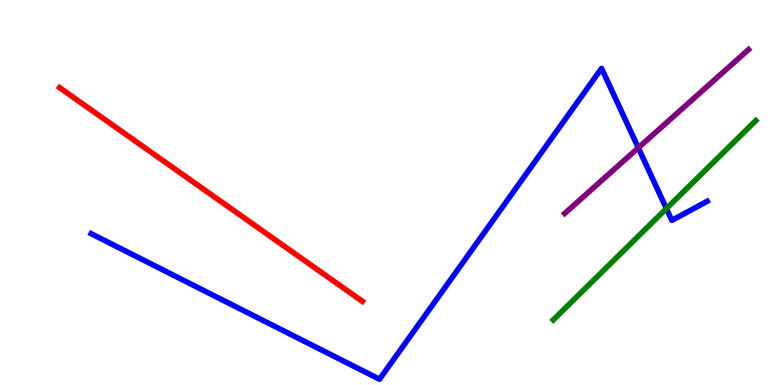[{'lines': ['blue', 'red'], 'intersections': []}, {'lines': ['green', 'red'], 'intersections': []}, {'lines': ['purple', 'red'], 'intersections': []}, {'lines': ['blue', 'green'], 'intersections': [{'x': 8.6, 'y': 4.58}]}, {'lines': ['blue', 'purple'], 'intersections': [{'x': 8.24, 'y': 6.16}]}, {'lines': ['green', 'purple'], 'intersections': []}]